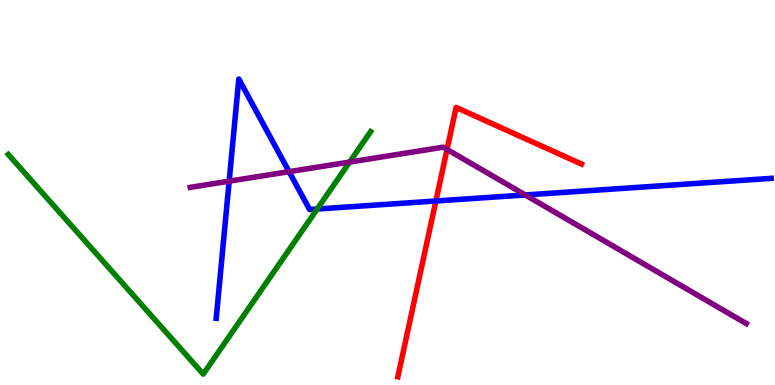[{'lines': ['blue', 'red'], 'intersections': [{'x': 5.62, 'y': 4.78}]}, {'lines': ['green', 'red'], 'intersections': []}, {'lines': ['purple', 'red'], 'intersections': [{'x': 5.77, 'y': 6.12}]}, {'lines': ['blue', 'green'], 'intersections': [{'x': 4.09, 'y': 4.57}]}, {'lines': ['blue', 'purple'], 'intersections': [{'x': 2.96, 'y': 5.29}, {'x': 3.73, 'y': 5.54}, {'x': 6.78, 'y': 4.94}]}, {'lines': ['green', 'purple'], 'intersections': [{'x': 4.51, 'y': 5.79}]}]